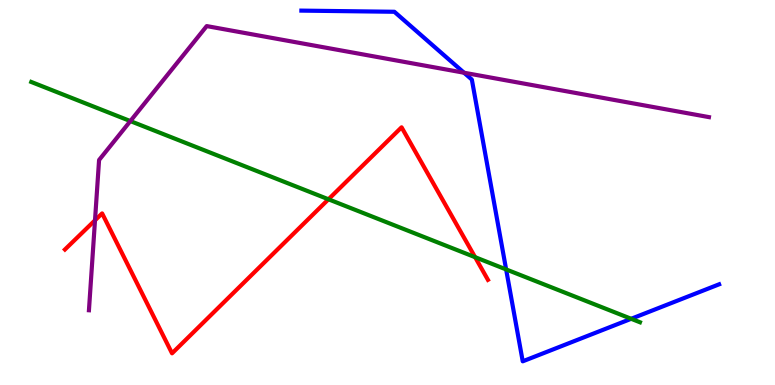[{'lines': ['blue', 'red'], 'intersections': []}, {'lines': ['green', 'red'], 'intersections': [{'x': 4.24, 'y': 4.82}, {'x': 6.13, 'y': 3.32}]}, {'lines': ['purple', 'red'], 'intersections': [{'x': 1.23, 'y': 4.28}]}, {'lines': ['blue', 'green'], 'intersections': [{'x': 6.53, 'y': 3.0}, {'x': 8.14, 'y': 1.72}]}, {'lines': ['blue', 'purple'], 'intersections': [{'x': 5.99, 'y': 8.11}]}, {'lines': ['green', 'purple'], 'intersections': [{'x': 1.68, 'y': 6.85}]}]